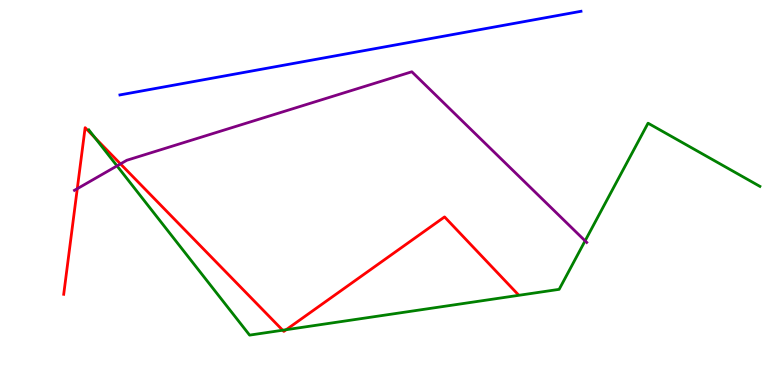[{'lines': ['blue', 'red'], 'intersections': []}, {'lines': ['green', 'red'], 'intersections': [{'x': 1.23, 'y': 6.42}, {'x': 3.65, 'y': 1.42}, {'x': 3.69, 'y': 1.44}]}, {'lines': ['purple', 'red'], 'intersections': [{'x': 0.997, 'y': 5.1}, {'x': 1.55, 'y': 5.74}]}, {'lines': ['blue', 'green'], 'intersections': []}, {'lines': ['blue', 'purple'], 'intersections': []}, {'lines': ['green', 'purple'], 'intersections': [{'x': 1.51, 'y': 5.69}, {'x': 7.55, 'y': 3.74}]}]